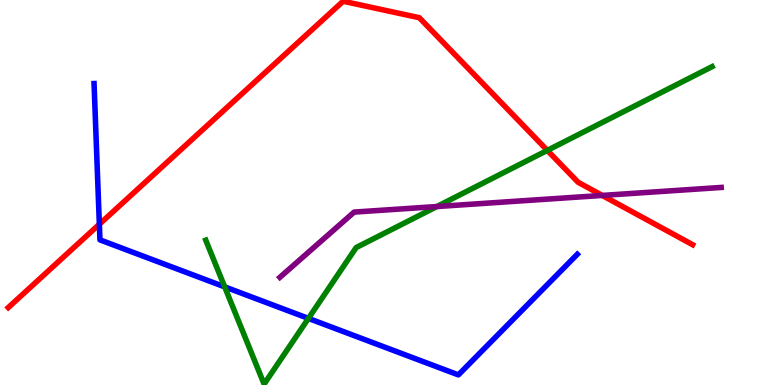[{'lines': ['blue', 'red'], 'intersections': [{'x': 1.28, 'y': 4.18}]}, {'lines': ['green', 'red'], 'intersections': [{'x': 7.06, 'y': 6.09}]}, {'lines': ['purple', 'red'], 'intersections': [{'x': 7.77, 'y': 4.92}]}, {'lines': ['blue', 'green'], 'intersections': [{'x': 2.9, 'y': 2.55}, {'x': 3.98, 'y': 1.73}]}, {'lines': ['blue', 'purple'], 'intersections': []}, {'lines': ['green', 'purple'], 'intersections': [{'x': 5.64, 'y': 4.64}]}]